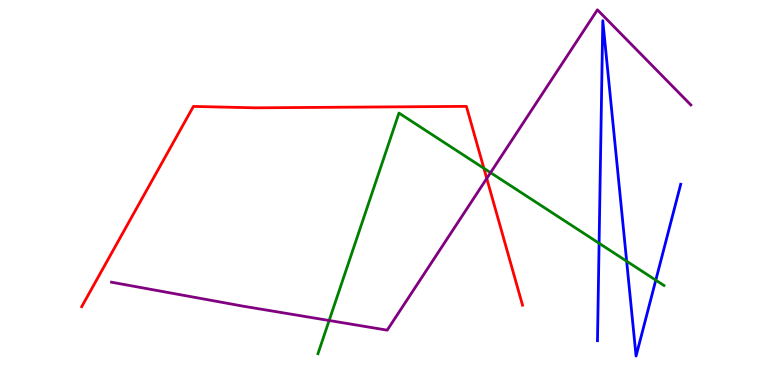[{'lines': ['blue', 'red'], 'intersections': []}, {'lines': ['green', 'red'], 'intersections': [{'x': 6.24, 'y': 5.63}]}, {'lines': ['purple', 'red'], 'intersections': [{'x': 6.28, 'y': 5.36}]}, {'lines': ['blue', 'green'], 'intersections': [{'x': 7.73, 'y': 3.68}, {'x': 8.09, 'y': 3.22}, {'x': 8.46, 'y': 2.72}]}, {'lines': ['blue', 'purple'], 'intersections': []}, {'lines': ['green', 'purple'], 'intersections': [{'x': 4.25, 'y': 1.68}, {'x': 6.33, 'y': 5.52}]}]